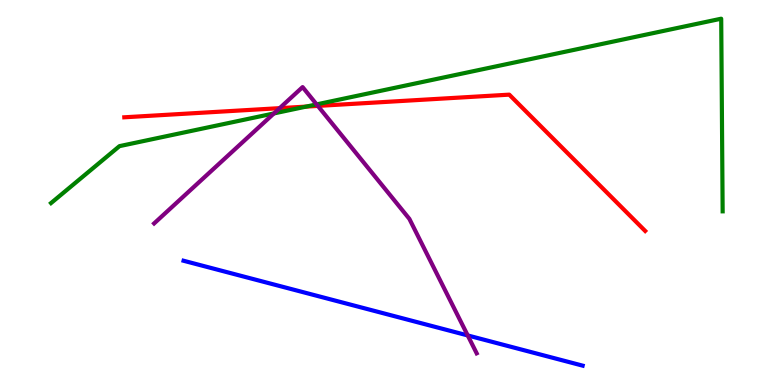[{'lines': ['blue', 'red'], 'intersections': []}, {'lines': ['green', 'red'], 'intersections': [{'x': 3.95, 'y': 7.23}]}, {'lines': ['purple', 'red'], 'intersections': [{'x': 3.61, 'y': 7.19}, {'x': 4.1, 'y': 7.25}]}, {'lines': ['blue', 'green'], 'intersections': []}, {'lines': ['blue', 'purple'], 'intersections': [{'x': 6.04, 'y': 1.29}]}, {'lines': ['green', 'purple'], 'intersections': [{'x': 3.53, 'y': 7.05}, {'x': 4.09, 'y': 7.29}]}]